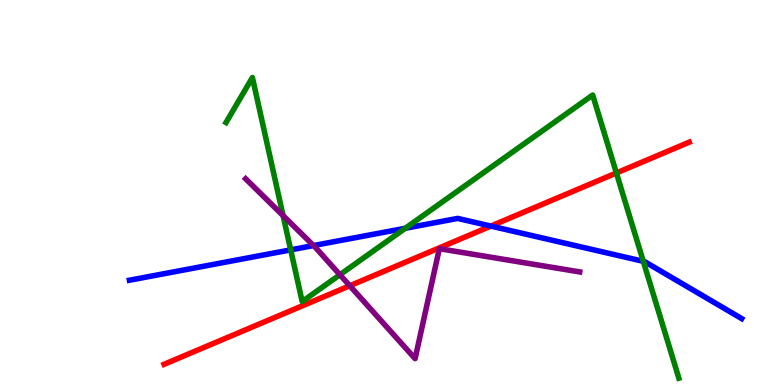[{'lines': ['blue', 'red'], 'intersections': [{'x': 6.33, 'y': 4.13}]}, {'lines': ['green', 'red'], 'intersections': [{'x': 7.95, 'y': 5.51}]}, {'lines': ['purple', 'red'], 'intersections': [{'x': 4.51, 'y': 2.58}]}, {'lines': ['blue', 'green'], 'intersections': [{'x': 3.75, 'y': 3.51}, {'x': 5.23, 'y': 4.07}, {'x': 8.3, 'y': 3.21}]}, {'lines': ['blue', 'purple'], 'intersections': [{'x': 4.05, 'y': 3.62}]}, {'lines': ['green', 'purple'], 'intersections': [{'x': 3.65, 'y': 4.4}, {'x': 4.39, 'y': 2.86}]}]